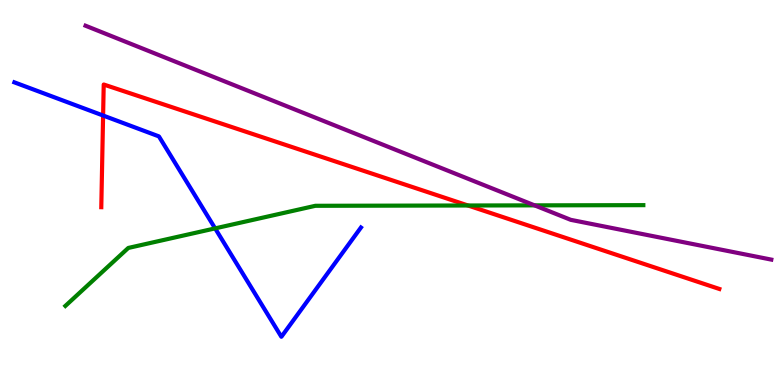[{'lines': ['blue', 'red'], 'intersections': [{'x': 1.33, 'y': 7.0}]}, {'lines': ['green', 'red'], 'intersections': [{'x': 6.04, 'y': 4.66}]}, {'lines': ['purple', 'red'], 'intersections': []}, {'lines': ['blue', 'green'], 'intersections': [{'x': 2.78, 'y': 4.07}]}, {'lines': ['blue', 'purple'], 'intersections': []}, {'lines': ['green', 'purple'], 'intersections': [{'x': 6.9, 'y': 4.67}]}]